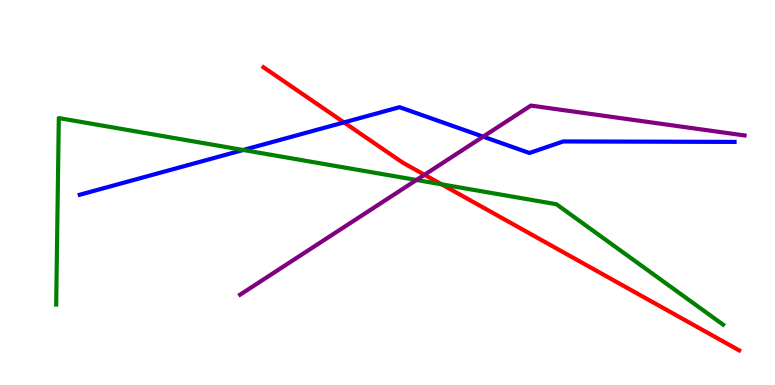[{'lines': ['blue', 'red'], 'intersections': [{'x': 4.44, 'y': 6.82}]}, {'lines': ['green', 'red'], 'intersections': [{'x': 5.7, 'y': 5.21}]}, {'lines': ['purple', 'red'], 'intersections': [{'x': 5.48, 'y': 5.46}]}, {'lines': ['blue', 'green'], 'intersections': [{'x': 3.14, 'y': 6.1}]}, {'lines': ['blue', 'purple'], 'intersections': [{'x': 6.23, 'y': 6.45}]}, {'lines': ['green', 'purple'], 'intersections': [{'x': 5.37, 'y': 5.32}]}]